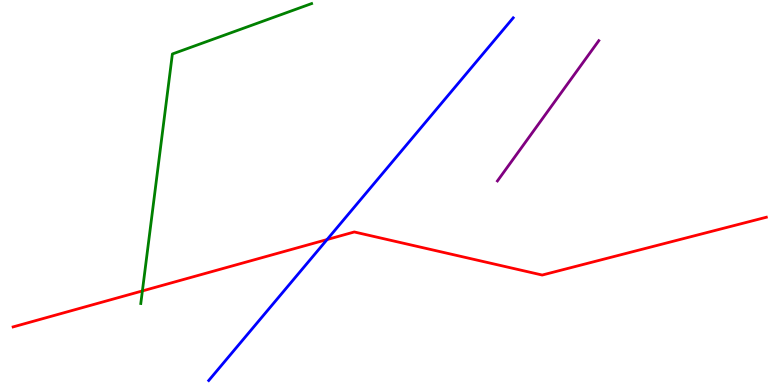[{'lines': ['blue', 'red'], 'intersections': [{'x': 4.22, 'y': 3.78}]}, {'lines': ['green', 'red'], 'intersections': [{'x': 1.84, 'y': 2.44}]}, {'lines': ['purple', 'red'], 'intersections': []}, {'lines': ['blue', 'green'], 'intersections': []}, {'lines': ['blue', 'purple'], 'intersections': []}, {'lines': ['green', 'purple'], 'intersections': []}]